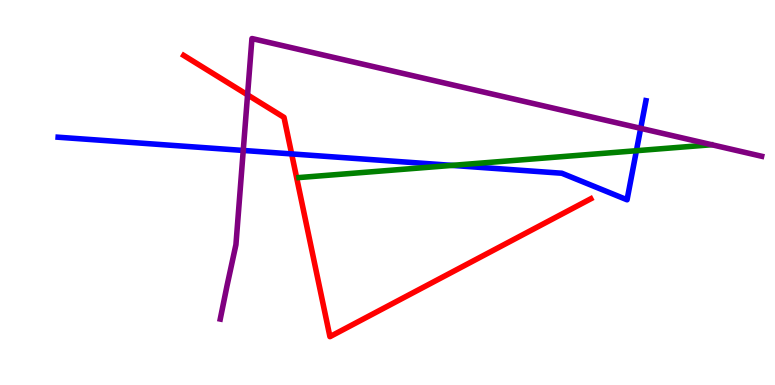[{'lines': ['blue', 'red'], 'intersections': [{'x': 3.76, 'y': 6.0}]}, {'lines': ['green', 'red'], 'intersections': []}, {'lines': ['purple', 'red'], 'intersections': [{'x': 3.19, 'y': 7.54}]}, {'lines': ['blue', 'green'], 'intersections': [{'x': 5.83, 'y': 5.7}, {'x': 8.21, 'y': 6.09}]}, {'lines': ['blue', 'purple'], 'intersections': [{'x': 3.14, 'y': 6.09}, {'x': 8.27, 'y': 6.67}]}, {'lines': ['green', 'purple'], 'intersections': []}]